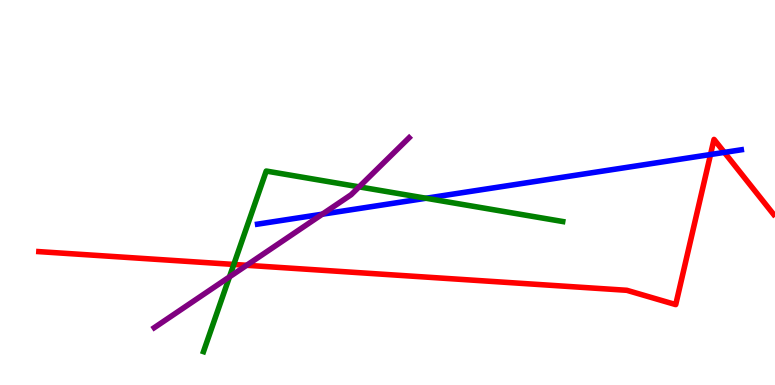[{'lines': ['blue', 'red'], 'intersections': [{'x': 9.17, 'y': 5.99}, {'x': 9.35, 'y': 6.04}]}, {'lines': ['green', 'red'], 'intersections': [{'x': 3.02, 'y': 3.13}]}, {'lines': ['purple', 'red'], 'intersections': [{'x': 3.18, 'y': 3.11}]}, {'lines': ['blue', 'green'], 'intersections': [{'x': 5.5, 'y': 4.85}]}, {'lines': ['blue', 'purple'], 'intersections': [{'x': 4.16, 'y': 4.44}]}, {'lines': ['green', 'purple'], 'intersections': [{'x': 2.96, 'y': 2.81}, {'x': 4.63, 'y': 5.15}]}]